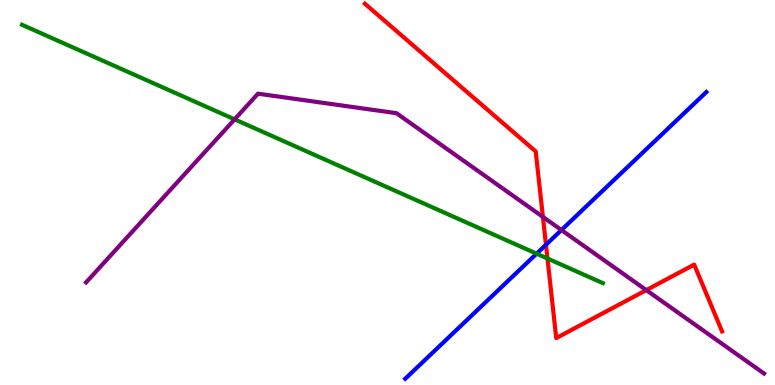[{'lines': ['blue', 'red'], 'intersections': [{'x': 7.04, 'y': 3.64}]}, {'lines': ['green', 'red'], 'intersections': [{'x': 7.06, 'y': 3.29}]}, {'lines': ['purple', 'red'], 'intersections': [{'x': 7.01, 'y': 4.37}, {'x': 8.34, 'y': 2.46}]}, {'lines': ['blue', 'green'], 'intersections': [{'x': 6.92, 'y': 3.41}]}, {'lines': ['blue', 'purple'], 'intersections': [{'x': 7.24, 'y': 4.03}]}, {'lines': ['green', 'purple'], 'intersections': [{'x': 3.03, 'y': 6.9}]}]